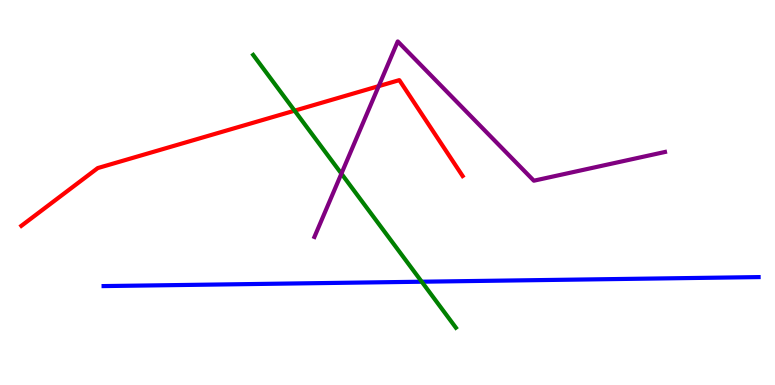[{'lines': ['blue', 'red'], 'intersections': []}, {'lines': ['green', 'red'], 'intersections': [{'x': 3.8, 'y': 7.13}]}, {'lines': ['purple', 'red'], 'intersections': [{'x': 4.89, 'y': 7.76}]}, {'lines': ['blue', 'green'], 'intersections': [{'x': 5.44, 'y': 2.68}]}, {'lines': ['blue', 'purple'], 'intersections': []}, {'lines': ['green', 'purple'], 'intersections': [{'x': 4.41, 'y': 5.49}]}]